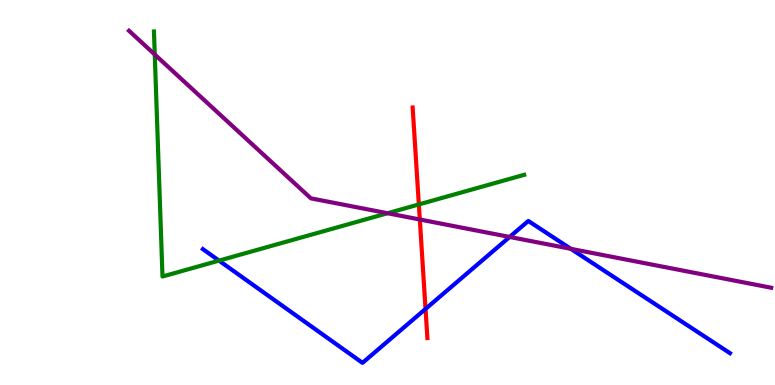[{'lines': ['blue', 'red'], 'intersections': [{'x': 5.49, 'y': 1.98}]}, {'lines': ['green', 'red'], 'intersections': [{'x': 5.4, 'y': 4.69}]}, {'lines': ['purple', 'red'], 'intersections': [{'x': 5.42, 'y': 4.3}]}, {'lines': ['blue', 'green'], 'intersections': [{'x': 2.83, 'y': 3.23}]}, {'lines': ['blue', 'purple'], 'intersections': [{'x': 6.58, 'y': 3.85}, {'x': 7.37, 'y': 3.54}]}, {'lines': ['green', 'purple'], 'intersections': [{'x': 2.0, 'y': 8.58}, {'x': 5.0, 'y': 4.46}]}]